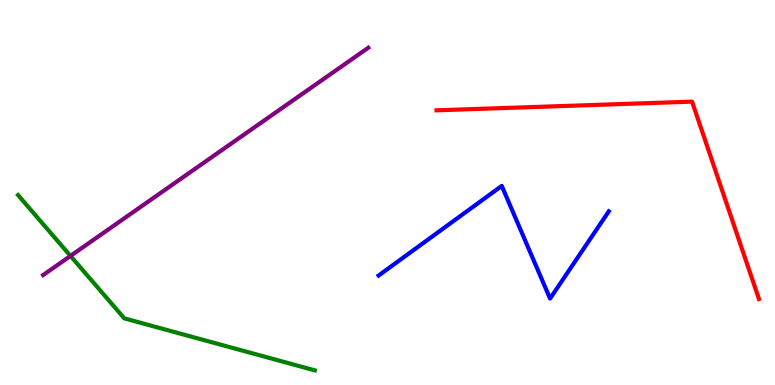[{'lines': ['blue', 'red'], 'intersections': []}, {'lines': ['green', 'red'], 'intersections': []}, {'lines': ['purple', 'red'], 'intersections': []}, {'lines': ['blue', 'green'], 'intersections': []}, {'lines': ['blue', 'purple'], 'intersections': []}, {'lines': ['green', 'purple'], 'intersections': [{'x': 0.91, 'y': 3.35}]}]